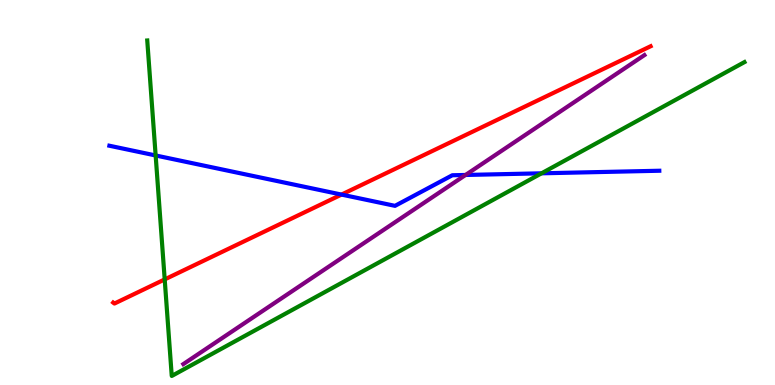[{'lines': ['blue', 'red'], 'intersections': [{'x': 4.41, 'y': 4.95}]}, {'lines': ['green', 'red'], 'intersections': [{'x': 2.13, 'y': 2.74}]}, {'lines': ['purple', 'red'], 'intersections': []}, {'lines': ['blue', 'green'], 'intersections': [{'x': 2.01, 'y': 5.96}, {'x': 6.99, 'y': 5.5}]}, {'lines': ['blue', 'purple'], 'intersections': [{'x': 6.01, 'y': 5.46}]}, {'lines': ['green', 'purple'], 'intersections': []}]